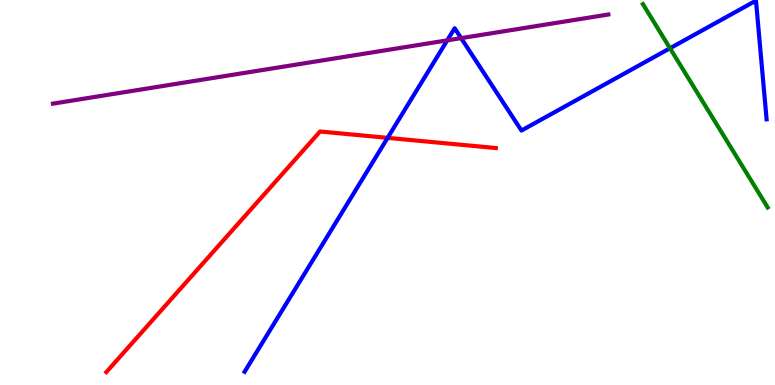[{'lines': ['blue', 'red'], 'intersections': [{'x': 5.0, 'y': 6.42}]}, {'lines': ['green', 'red'], 'intersections': []}, {'lines': ['purple', 'red'], 'intersections': []}, {'lines': ['blue', 'green'], 'intersections': [{'x': 8.65, 'y': 8.75}]}, {'lines': ['blue', 'purple'], 'intersections': [{'x': 5.77, 'y': 8.95}, {'x': 5.95, 'y': 9.01}]}, {'lines': ['green', 'purple'], 'intersections': []}]